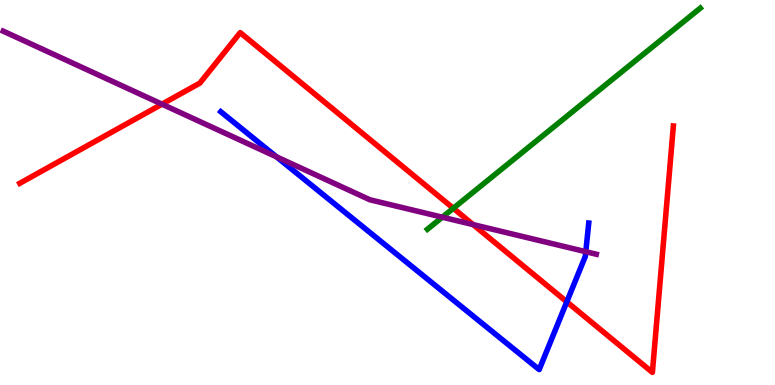[{'lines': ['blue', 'red'], 'intersections': [{'x': 7.31, 'y': 2.16}]}, {'lines': ['green', 'red'], 'intersections': [{'x': 5.85, 'y': 4.59}]}, {'lines': ['purple', 'red'], 'intersections': [{'x': 2.09, 'y': 7.29}, {'x': 6.1, 'y': 4.17}]}, {'lines': ['blue', 'green'], 'intersections': []}, {'lines': ['blue', 'purple'], 'intersections': [{'x': 3.57, 'y': 5.93}, {'x': 7.56, 'y': 3.46}]}, {'lines': ['green', 'purple'], 'intersections': [{'x': 5.71, 'y': 4.36}]}]